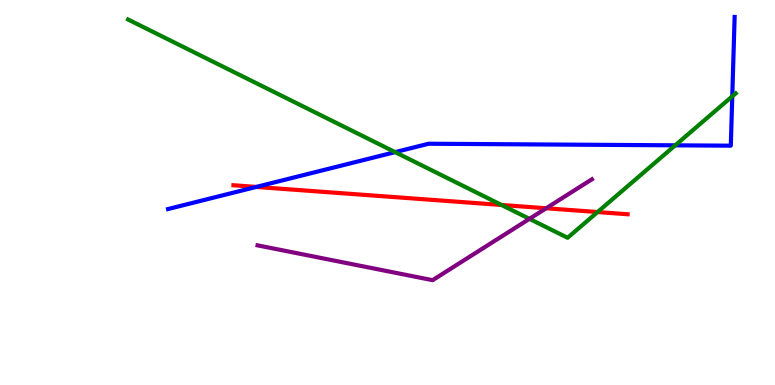[{'lines': ['blue', 'red'], 'intersections': [{'x': 3.31, 'y': 5.14}]}, {'lines': ['green', 'red'], 'intersections': [{'x': 6.47, 'y': 4.68}, {'x': 7.71, 'y': 4.49}]}, {'lines': ['purple', 'red'], 'intersections': [{'x': 7.05, 'y': 4.59}]}, {'lines': ['blue', 'green'], 'intersections': [{'x': 5.1, 'y': 6.05}, {'x': 8.71, 'y': 6.23}, {'x': 9.45, 'y': 7.5}]}, {'lines': ['blue', 'purple'], 'intersections': []}, {'lines': ['green', 'purple'], 'intersections': [{'x': 6.83, 'y': 4.32}]}]